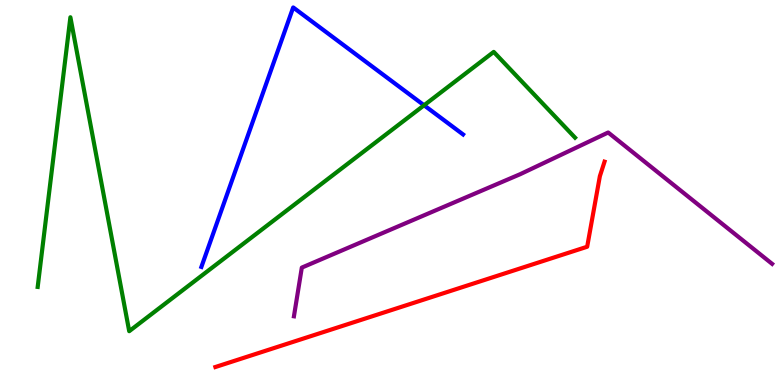[{'lines': ['blue', 'red'], 'intersections': []}, {'lines': ['green', 'red'], 'intersections': []}, {'lines': ['purple', 'red'], 'intersections': []}, {'lines': ['blue', 'green'], 'intersections': [{'x': 5.47, 'y': 7.27}]}, {'lines': ['blue', 'purple'], 'intersections': []}, {'lines': ['green', 'purple'], 'intersections': []}]